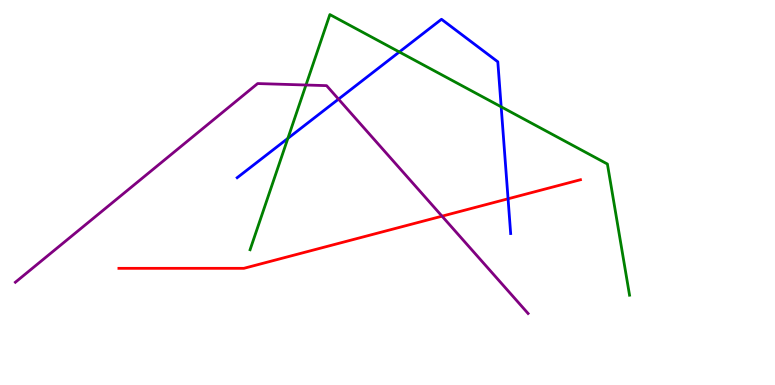[{'lines': ['blue', 'red'], 'intersections': [{'x': 6.56, 'y': 4.84}]}, {'lines': ['green', 'red'], 'intersections': []}, {'lines': ['purple', 'red'], 'intersections': [{'x': 5.7, 'y': 4.39}]}, {'lines': ['blue', 'green'], 'intersections': [{'x': 3.71, 'y': 6.41}, {'x': 5.15, 'y': 8.65}, {'x': 6.47, 'y': 7.23}]}, {'lines': ['blue', 'purple'], 'intersections': [{'x': 4.37, 'y': 7.43}]}, {'lines': ['green', 'purple'], 'intersections': [{'x': 3.95, 'y': 7.79}]}]